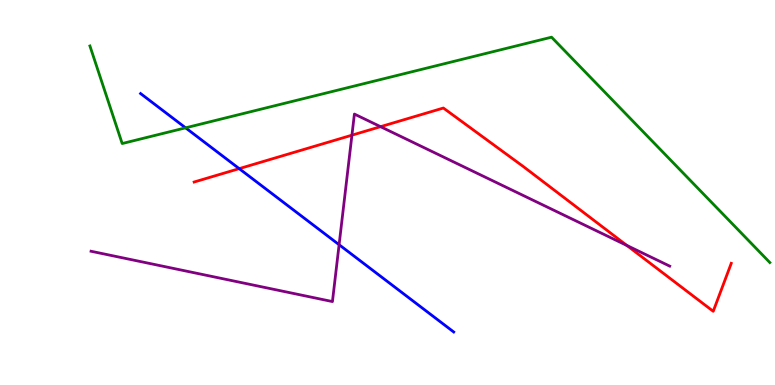[{'lines': ['blue', 'red'], 'intersections': [{'x': 3.09, 'y': 5.62}]}, {'lines': ['green', 'red'], 'intersections': []}, {'lines': ['purple', 'red'], 'intersections': [{'x': 4.54, 'y': 6.49}, {'x': 4.91, 'y': 6.71}, {'x': 8.09, 'y': 3.62}]}, {'lines': ['blue', 'green'], 'intersections': [{'x': 2.39, 'y': 6.68}]}, {'lines': ['blue', 'purple'], 'intersections': [{'x': 4.38, 'y': 3.64}]}, {'lines': ['green', 'purple'], 'intersections': []}]